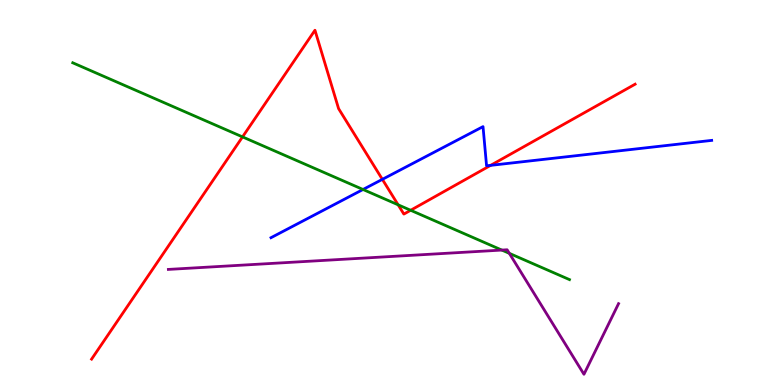[{'lines': ['blue', 'red'], 'intersections': [{'x': 4.93, 'y': 5.34}, {'x': 6.33, 'y': 5.7}]}, {'lines': ['green', 'red'], 'intersections': [{'x': 3.13, 'y': 6.44}, {'x': 5.14, 'y': 4.68}, {'x': 5.3, 'y': 4.54}]}, {'lines': ['purple', 'red'], 'intersections': []}, {'lines': ['blue', 'green'], 'intersections': [{'x': 4.68, 'y': 5.08}]}, {'lines': ['blue', 'purple'], 'intersections': []}, {'lines': ['green', 'purple'], 'intersections': [{'x': 6.48, 'y': 3.5}, {'x': 6.57, 'y': 3.42}]}]